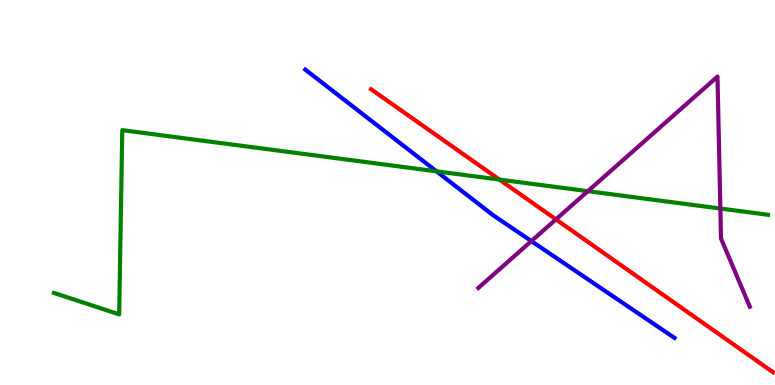[{'lines': ['blue', 'red'], 'intersections': []}, {'lines': ['green', 'red'], 'intersections': [{'x': 6.44, 'y': 5.34}]}, {'lines': ['purple', 'red'], 'intersections': [{'x': 7.17, 'y': 4.3}]}, {'lines': ['blue', 'green'], 'intersections': [{'x': 5.63, 'y': 5.55}]}, {'lines': ['blue', 'purple'], 'intersections': [{'x': 6.86, 'y': 3.74}]}, {'lines': ['green', 'purple'], 'intersections': [{'x': 7.59, 'y': 5.03}, {'x': 9.29, 'y': 4.58}]}]